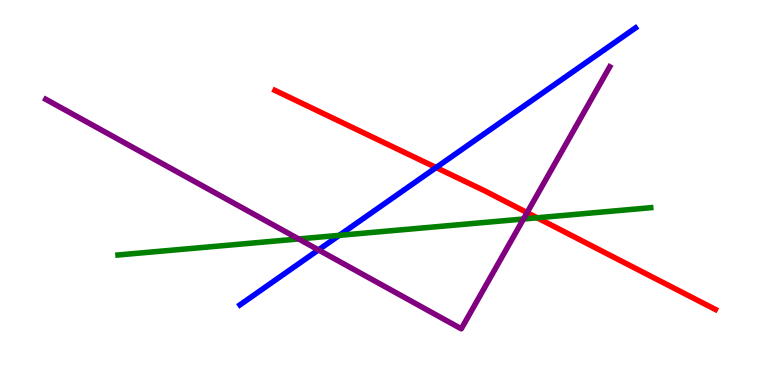[{'lines': ['blue', 'red'], 'intersections': [{'x': 5.63, 'y': 5.65}]}, {'lines': ['green', 'red'], 'intersections': [{'x': 6.93, 'y': 4.34}]}, {'lines': ['purple', 'red'], 'intersections': [{'x': 6.8, 'y': 4.48}]}, {'lines': ['blue', 'green'], 'intersections': [{'x': 4.38, 'y': 3.89}]}, {'lines': ['blue', 'purple'], 'intersections': [{'x': 4.11, 'y': 3.51}]}, {'lines': ['green', 'purple'], 'intersections': [{'x': 3.85, 'y': 3.79}, {'x': 6.75, 'y': 4.31}]}]